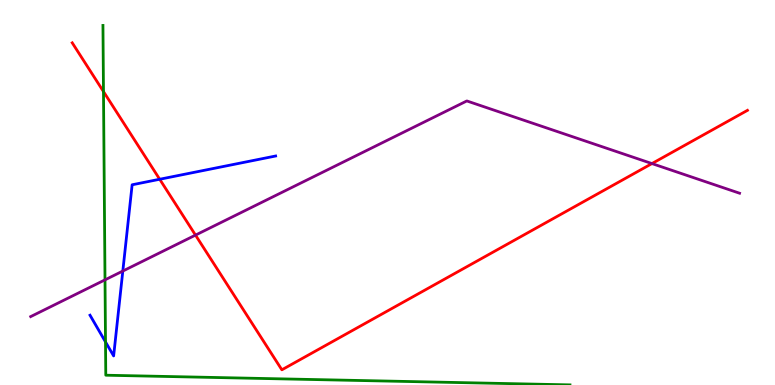[{'lines': ['blue', 'red'], 'intersections': [{'x': 2.06, 'y': 5.34}]}, {'lines': ['green', 'red'], 'intersections': [{'x': 1.34, 'y': 7.62}]}, {'lines': ['purple', 'red'], 'intersections': [{'x': 2.52, 'y': 3.89}, {'x': 8.41, 'y': 5.75}]}, {'lines': ['blue', 'green'], 'intersections': [{'x': 1.36, 'y': 1.12}]}, {'lines': ['blue', 'purple'], 'intersections': [{'x': 1.58, 'y': 2.96}]}, {'lines': ['green', 'purple'], 'intersections': [{'x': 1.35, 'y': 2.73}]}]